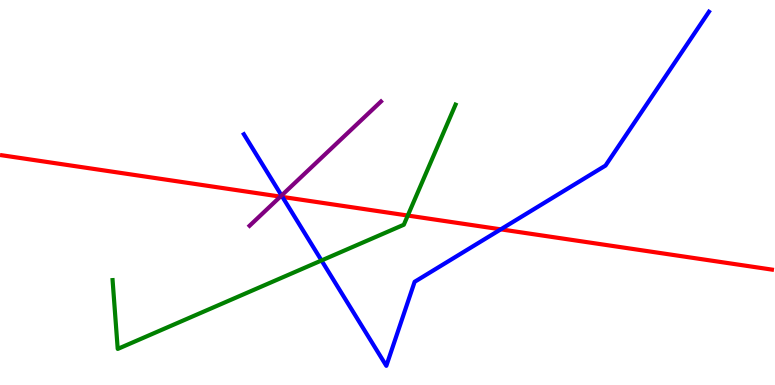[{'lines': ['blue', 'red'], 'intersections': [{'x': 3.64, 'y': 4.89}, {'x': 6.46, 'y': 4.04}]}, {'lines': ['green', 'red'], 'intersections': [{'x': 5.26, 'y': 4.4}]}, {'lines': ['purple', 'red'], 'intersections': [{'x': 3.62, 'y': 4.89}]}, {'lines': ['blue', 'green'], 'intersections': [{'x': 4.15, 'y': 3.23}]}, {'lines': ['blue', 'purple'], 'intersections': [{'x': 3.63, 'y': 4.92}]}, {'lines': ['green', 'purple'], 'intersections': []}]